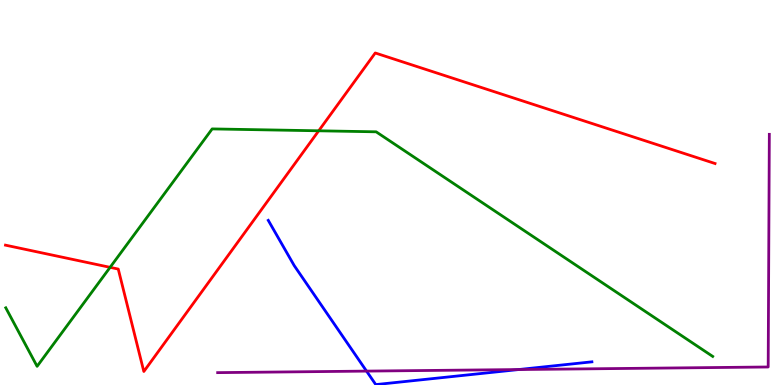[{'lines': ['blue', 'red'], 'intersections': []}, {'lines': ['green', 'red'], 'intersections': [{'x': 1.42, 'y': 3.06}, {'x': 4.11, 'y': 6.6}]}, {'lines': ['purple', 'red'], 'intersections': []}, {'lines': ['blue', 'green'], 'intersections': []}, {'lines': ['blue', 'purple'], 'intersections': [{'x': 4.73, 'y': 0.361}, {'x': 6.69, 'y': 0.401}]}, {'lines': ['green', 'purple'], 'intersections': []}]